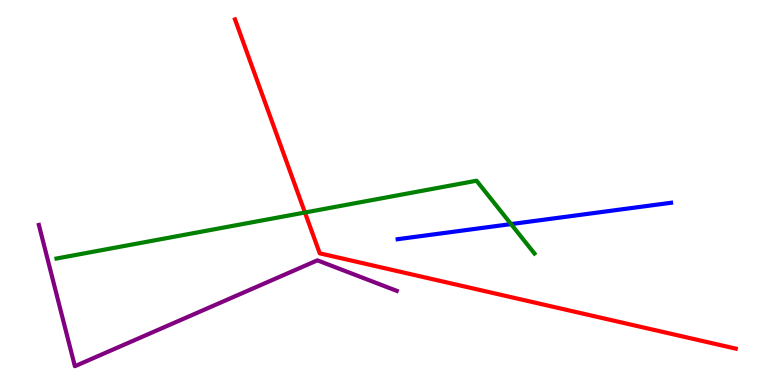[{'lines': ['blue', 'red'], 'intersections': []}, {'lines': ['green', 'red'], 'intersections': [{'x': 3.93, 'y': 4.48}]}, {'lines': ['purple', 'red'], 'intersections': []}, {'lines': ['blue', 'green'], 'intersections': [{'x': 6.59, 'y': 4.18}]}, {'lines': ['blue', 'purple'], 'intersections': []}, {'lines': ['green', 'purple'], 'intersections': []}]